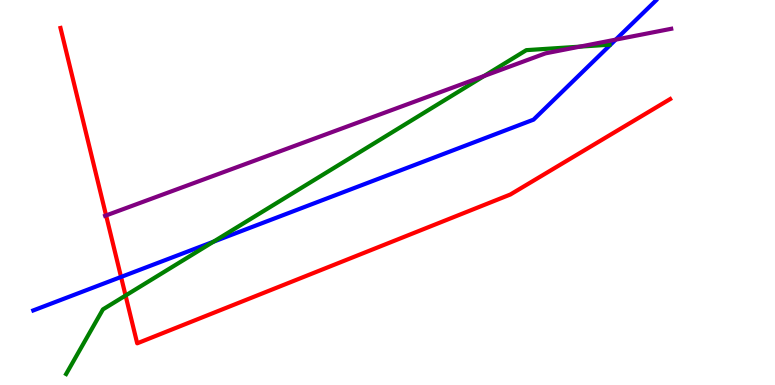[{'lines': ['blue', 'red'], 'intersections': [{'x': 1.56, 'y': 2.81}]}, {'lines': ['green', 'red'], 'intersections': [{'x': 1.62, 'y': 2.32}]}, {'lines': ['purple', 'red'], 'intersections': [{'x': 1.37, 'y': 4.4}]}, {'lines': ['blue', 'green'], 'intersections': [{'x': 2.75, 'y': 3.72}]}, {'lines': ['blue', 'purple'], 'intersections': [{'x': 7.94, 'y': 8.97}]}, {'lines': ['green', 'purple'], 'intersections': [{'x': 6.25, 'y': 8.03}, {'x': 7.48, 'y': 8.79}]}]